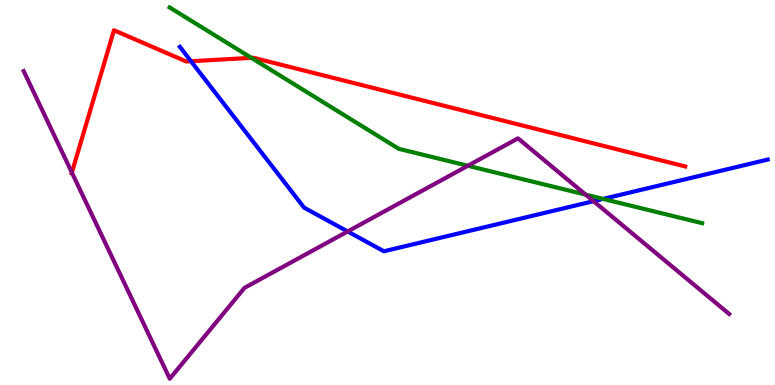[{'lines': ['blue', 'red'], 'intersections': [{'x': 2.46, 'y': 8.41}]}, {'lines': ['green', 'red'], 'intersections': [{'x': 3.24, 'y': 8.5}]}, {'lines': ['purple', 'red'], 'intersections': [{'x': 0.927, 'y': 5.52}]}, {'lines': ['blue', 'green'], 'intersections': [{'x': 7.78, 'y': 4.83}]}, {'lines': ['blue', 'purple'], 'intersections': [{'x': 4.49, 'y': 3.99}, {'x': 7.66, 'y': 4.77}]}, {'lines': ['green', 'purple'], 'intersections': [{'x': 6.04, 'y': 5.69}, {'x': 7.56, 'y': 4.94}]}]